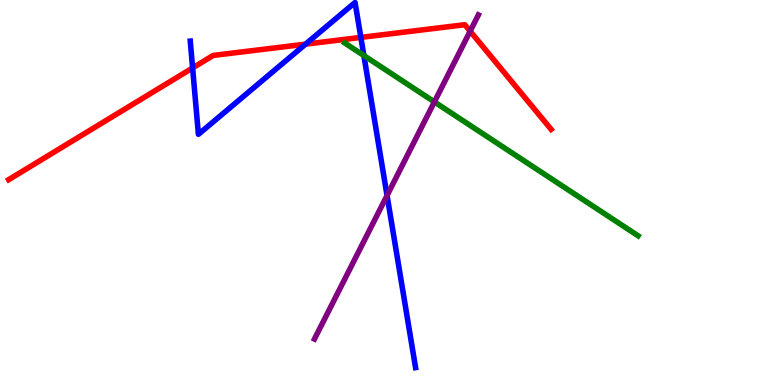[{'lines': ['blue', 'red'], 'intersections': [{'x': 2.49, 'y': 8.24}, {'x': 3.94, 'y': 8.85}, {'x': 4.66, 'y': 9.03}]}, {'lines': ['green', 'red'], 'intersections': []}, {'lines': ['purple', 'red'], 'intersections': [{'x': 6.07, 'y': 9.19}]}, {'lines': ['blue', 'green'], 'intersections': [{'x': 4.69, 'y': 8.56}]}, {'lines': ['blue', 'purple'], 'intersections': [{'x': 4.99, 'y': 4.92}]}, {'lines': ['green', 'purple'], 'intersections': [{'x': 5.61, 'y': 7.35}]}]